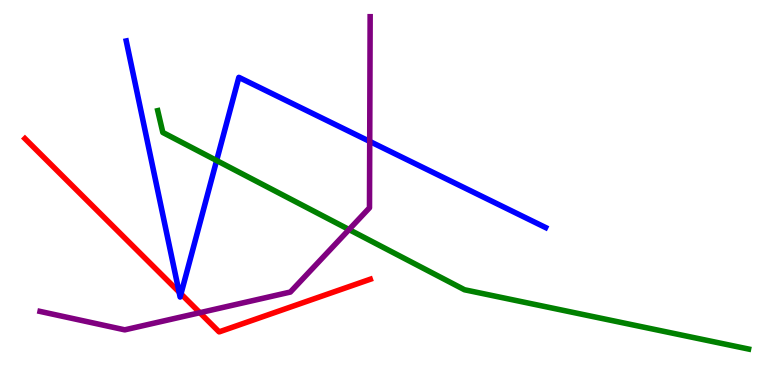[{'lines': ['blue', 'red'], 'intersections': [{'x': 2.31, 'y': 2.42}, {'x': 2.34, 'y': 2.37}]}, {'lines': ['green', 'red'], 'intersections': []}, {'lines': ['purple', 'red'], 'intersections': [{'x': 2.58, 'y': 1.88}]}, {'lines': ['blue', 'green'], 'intersections': [{'x': 2.8, 'y': 5.83}]}, {'lines': ['blue', 'purple'], 'intersections': [{'x': 4.77, 'y': 6.33}]}, {'lines': ['green', 'purple'], 'intersections': [{'x': 4.5, 'y': 4.04}]}]